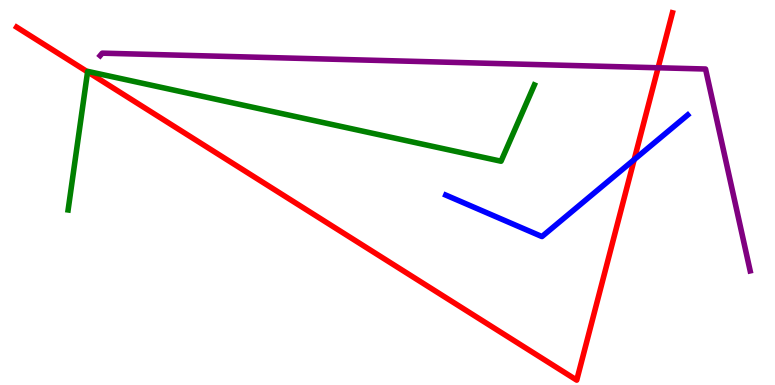[{'lines': ['blue', 'red'], 'intersections': [{'x': 8.18, 'y': 5.85}]}, {'lines': ['green', 'red'], 'intersections': [{'x': 1.13, 'y': 8.13}]}, {'lines': ['purple', 'red'], 'intersections': [{'x': 8.49, 'y': 8.24}]}, {'lines': ['blue', 'green'], 'intersections': []}, {'lines': ['blue', 'purple'], 'intersections': []}, {'lines': ['green', 'purple'], 'intersections': []}]